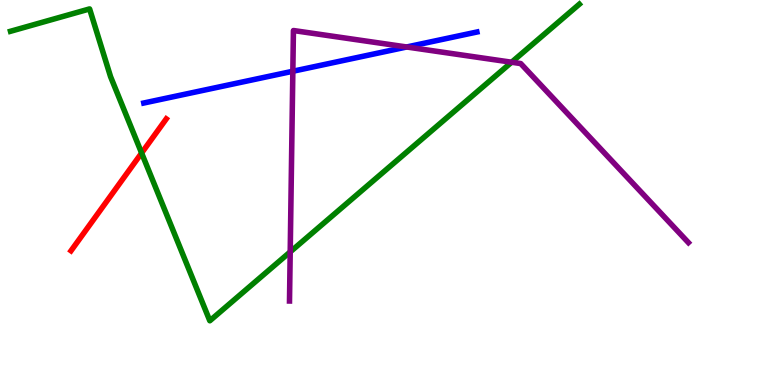[{'lines': ['blue', 'red'], 'intersections': []}, {'lines': ['green', 'red'], 'intersections': [{'x': 1.83, 'y': 6.03}]}, {'lines': ['purple', 'red'], 'intersections': []}, {'lines': ['blue', 'green'], 'intersections': []}, {'lines': ['blue', 'purple'], 'intersections': [{'x': 3.78, 'y': 8.15}, {'x': 5.25, 'y': 8.78}]}, {'lines': ['green', 'purple'], 'intersections': [{'x': 3.74, 'y': 3.46}, {'x': 6.6, 'y': 8.38}]}]